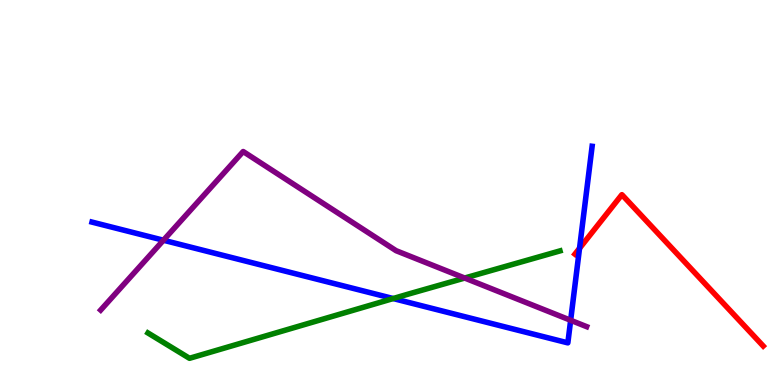[{'lines': ['blue', 'red'], 'intersections': [{'x': 7.48, 'y': 3.55}]}, {'lines': ['green', 'red'], 'intersections': []}, {'lines': ['purple', 'red'], 'intersections': []}, {'lines': ['blue', 'green'], 'intersections': [{'x': 5.07, 'y': 2.25}]}, {'lines': ['blue', 'purple'], 'intersections': [{'x': 2.11, 'y': 3.76}, {'x': 7.36, 'y': 1.68}]}, {'lines': ['green', 'purple'], 'intersections': [{'x': 6.0, 'y': 2.78}]}]